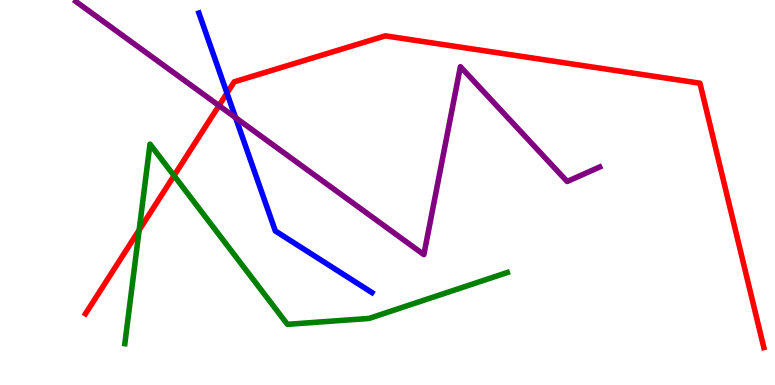[{'lines': ['blue', 'red'], 'intersections': [{'x': 2.93, 'y': 7.58}]}, {'lines': ['green', 'red'], 'intersections': [{'x': 1.8, 'y': 4.02}, {'x': 2.25, 'y': 5.44}]}, {'lines': ['purple', 'red'], 'intersections': [{'x': 2.83, 'y': 7.26}]}, {'lines': ['blue', 'green'], 'intersections': []}, {'lines': ['blue', 'purple'], 'intersections': [{'x': 3.04, 'y': 6.94}]}, {'lines': ['green', 'purple'], 'intersections': []}]